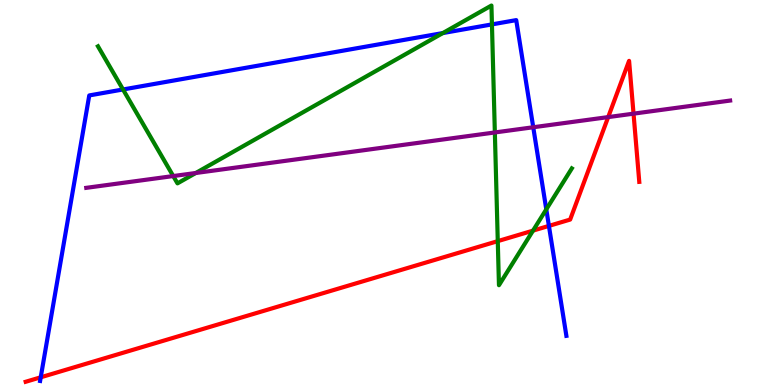[{'lines': ['blue', 'red'], 'intersections': [{'x': 0.526, 'y': 0.2}, {'x': 7.08, 'y': 4.13}]}, {'lines': ['green', 'red'], 'intersections': [{'x': 6.42, 'y': 3.74}, {'x': 6.88, 'y': 4.01}]}, {'lines': ['purple', 'red'], 'intersections': [{'x': 7.85, 'y': 6.96}, {'x': 8.17, 'y': 7.05}]}, {'lines': ['blue', 'green'], 'intersections': [{'x': 1.59, 'y': 7.68}, {'x': 5.71, 'y': 9.14}, {'x': 6.35, 'y': 9.37}, {'x': 7.05, 'y': 4.56}]}, {'lines': ['blue', 'purple'], 'intersections': [{'x': 6.88, 'y': 6.69}]}, {'lines': ['green', 'purple'], 'intersections': [{'x': 2.24, 'y': 5.43}, {'x': 2.53, 'y': 5.51}, {'x': 6.39, 'y': 6.56}]}]